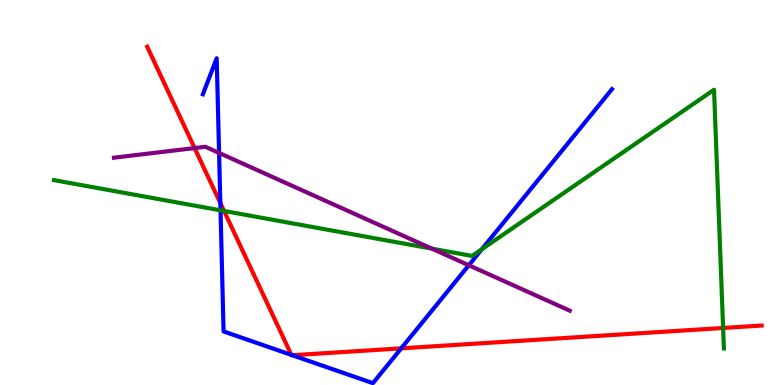[{'lines': ['blue', 'red'], 'intersections': [{'x': 2.84, 'y': 4.73}, {'x': 3.76, 'y': 0.782}, {'x': 3.77, 'y': 0.773}, {'x': 5.18, 'y': 0.952}]}, {'lines': ['green', 'red'], 'intersections': [{'x': 2.89, 'y': 4.52}, {'x': 9.33, 'y': 1.48}]}, {'lines': ['purple', 'red'], 'intersections': [{'x': 2.51, 'y': 6.15}]}, {'lines': ['blue', 'green'], 'intersections': [{'x': 2.85, 'y': 4.54}, {'x': 6.22, 'y': 3.52}]}, {'lines': ['blue', 'purple'], 'intersections': [{'x': 2.83, 'y': 6.03}, {'x': 6.05, 'y': 3.11}]}, {'lines': ['green', 'purple'], 'intersections': [{'x': 5.57, 'y': 3.54}]}]